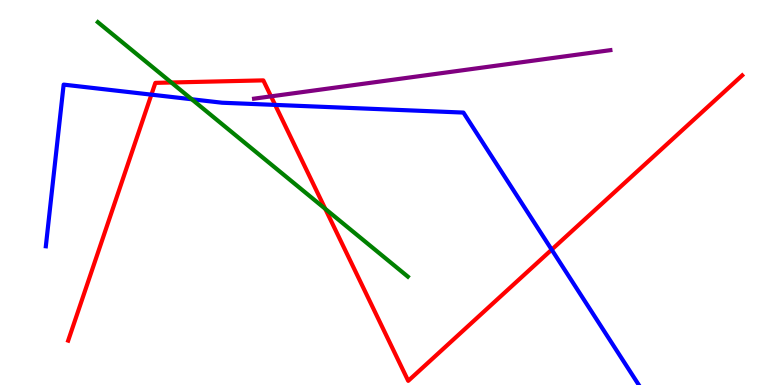[{'lines': ['blue', 'red'], 'intersections': [{'x': 1.95, 'y': 7.54}, {'x': 3.55, 'y': 7.28}, {'x': 7.12, 'y': 3.52}]}, {'lines': ['green', 'red'], 'intersections': [{'x': 2.21, 'y': 7.86}, {'x': 4.2, 'y': 4.58}]}, {'lines': ['purple', 'red'], 'intersections': [{'x': 3.5, 'y': 7.5}]}, {'lines': ['blue', 'green'], 'intersections': [{'x': 2.47, 'y': 7.42}]}, {'lines': ['blue', 'purple'], 'intersections': []}, {'lines': ['green', 'purple'], 'intersections': []}]